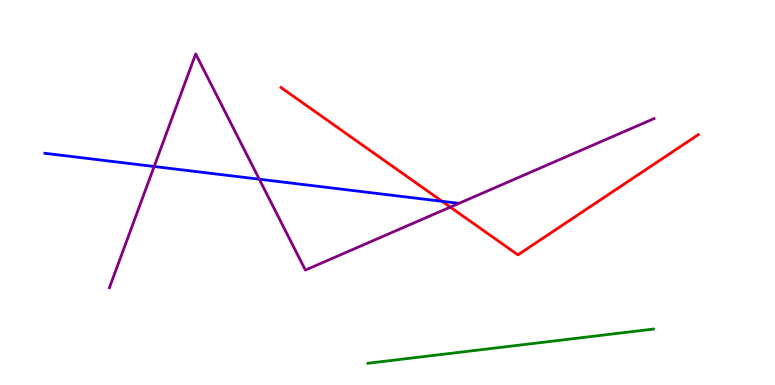[{'lines': ['blue', 'red'], 'intersections': [{'x': 5.7, 'y': 4.77}]}, {'lines': ['green', 'red'], 'intersections': []}, {'lines': ['purple', 'red'], 'intersections': [{'x': 5.81, 'y': 4.62}]}, {'lines': ['blue', 'green'], 'intersections': []}, {'lines': ['blue', 'purple'], 'intersections': [{'x': 1.99, 'y': 5.68}, {'x': 3.35, 'y': 5.35}]}, {'lines': ['green', 'purple'], 'intersections': []}]